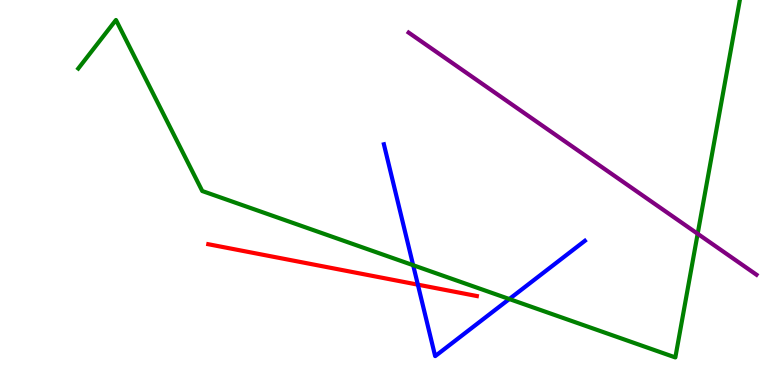[{'lines': ['blue', 'red'], 'intersections': [{'x': 5.39, 'y': 2.61}]}, {'lines': ['green', 'red'], 'intersections': []}, {'lines': ['purple', 'red'], 'intersections': []}, {'lines': ['blue', 'green'], 'intersections': [{'x': 5.33, 'y': 3.11}, {'x': 6.57, 'y': 2.23}]}, {'lines': ['blue', 'purple'], 'intersections': []}, {'lines': ['green', 'purple'], 'intersections': [{'x': 9.0, 'y': 3.93}]}]